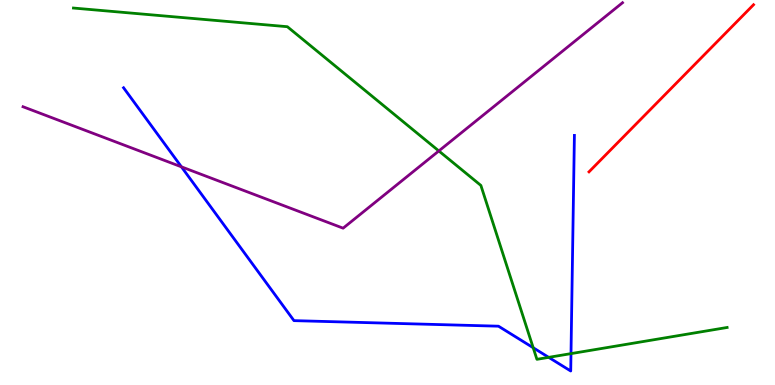[{'lines': ['blue', 'red'], 'intersections': []}, {'lines': ['green', 'red'], 'intersections': []}, {'lines': ['purple', 'red'], 'intersections': []}, {'lines': ['blue', 'green'], 'intersections': [{'x': 6.88, 'y': 0.968}, {'x': 7.08, 'y': 0.718}, {'x': 7.37, 'y': 0.815}]}, {'lines': ['blue', 'purple'], 'intersections': [{'x': 2.34, 'y': 5.67}]}, {'lines': ['green', 'purple'], 'intersections': [{'x': 5.66, 'y': 6.08}]}]